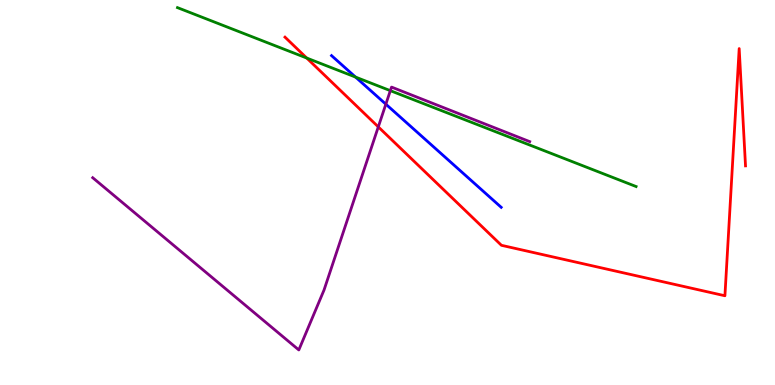[{'lines': ['blue', 'red'], 'intersections': []}, {'lines': ['green', 'red'], 'intersections': [{'x': 3.96, 'y': 8.49}]}, {'lines': ['purple', 'red'], 'intersections': [{'x': 4.88, 'y': 6.7}]}, {'lines': ['blue', 'green'], 'intersections': [{'x': 4.59, 'y': 8.0}]}, {'lines': ['blue', 'purple'], 'intersections': [{'x': 4.98, 'y': 7.29}]}, {'lines': ['green', 'purple'], 'intersections': [{'x': 5.04, 'y': 7.65}]}]